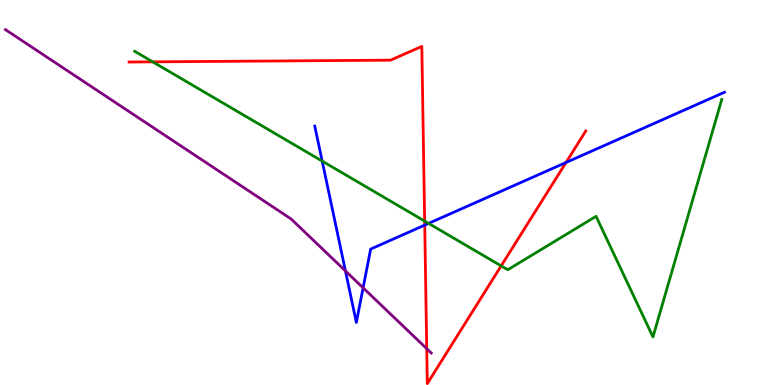[{'lines': ['blue', 'red'], 'intersections': [{'x': 5.48, 'y': 4.15}, {'x': 7.3, 'y': 5.78}]}, {'lines': ['green', 'red'], 'intersections': [{'x': 1.97, 'y': 8.39}, {'x': 5.48, 'y': 4.26}, {'x': 6.47, 'y': 3.09}]}, {'lines': ['purple', 'red'], 'intersections': [{'x': 5.51, 'y': 0.943}]}, {'lines': ['blue', 'green'], 'intersections': [{'x': 4.16, 'y': 5.82}, {'x': 5.53, 'y': 4.2}]}, {'lines': ['blue', 'purple'], 'intersections': [{'x': 4.46, 'y': 2.96}, {'x': 4.69, 'y': 2.52}]}, {'lines': ['green', 'purple'], 'intersections': []}]